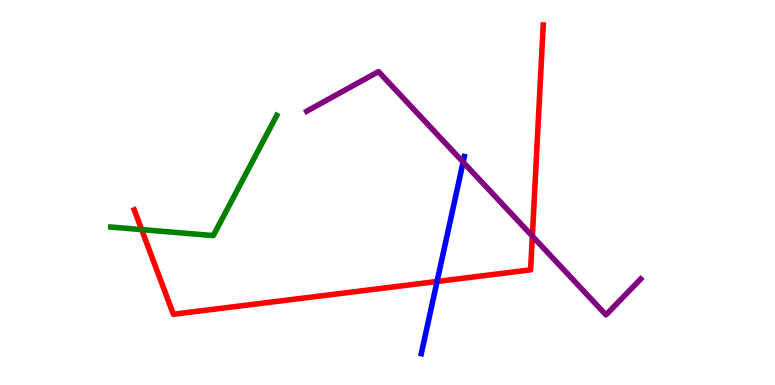[{'lines': ['blue', 'red'], 'intersections': [{'x': 5.64, 'y': 2.69}]}, {'lines': ['green', 'red'], 'intersections': [{'x': 1.83, 'y': 4.04}]}, {'lines': ['purple', 'red'], 'intersections': [{'x': 6.87, 'y': 3.87}]}, {'lines': ['blue', 'green'], 'intersections': []}, {'lines': ['blue', 'purple'], 'intersections': [{'x': 5.98, 'y': 5.79}]}, {'lines': ['green', 'purple'], 'intersections': []}]